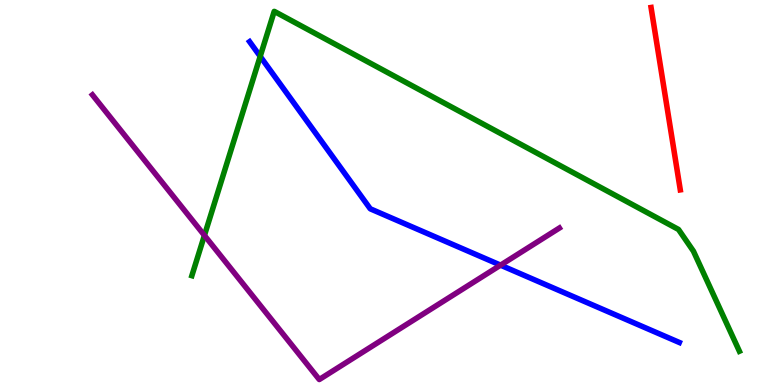[{'lines': ['blue', 'red'], 'intersections': []}, {'lines': ['green', 'red'], 'intersections': []}, {'lines': ['purple', 'red'], 'intersections': []}, {'lines': ['blue', 'green'], 'intersections': [{'x': 3.36, 'y': 8.54}]}, {'lines': ['blue', 'purple'], 'intersections': [{'x': 6.46, 'y': 3.11}]}, {'lines': ['green', 'purple'], 'intersections': [{'x': 2.64, 'y': 3.89}]}]